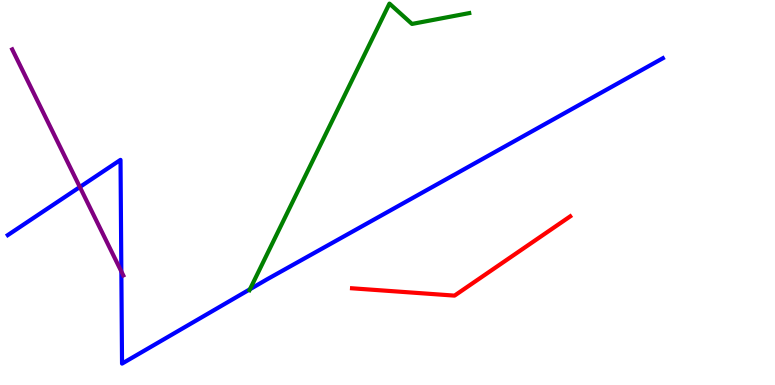[{'lines': ['blue', 'red'], 'intersections': []}, {'lines': ['green', 'red'], 'intersections': []}, {'lines': ['purple', 'red'], 'intersections': []}, {'lines': ['blue', 'green'], 'intersections': [{'x': 3.23, 'y': 2.49}]}, {'lines': ['blue', 'purple'], 'intersections': [{'x': 1.03, 'y': 5.14}, {'x': 1.57, 'y': 2.95}]}, {'lines': ['green', 'purple'], 'intersections': []}]